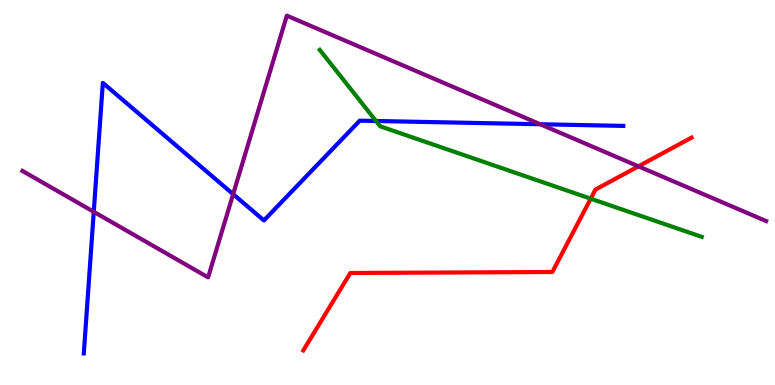[{'lines': ['blue', 'red'], 'intersections': []}, {'lines': ['green', 'red'], 'intersections': [{'x': 7.62, 'y': 4.84}]}, {'lines': ['purple', 'red'], 'intersections': [{'x': 8.24, 'y': 5.68}]}, {'lines': ['blue', 'green'], 'intersections': [{'x': 4.85, 'y': 6.86}]}, {'lines': ['blue', 'purple'], 'intersections': [{'x': 1.21, 'y': 4.5}, {'x': 3.01, 'y': 4.96}, {'x': 6.97, 'y': 6.77}]}, {'lines': ['green', 'purple'], 'intersections': []}]